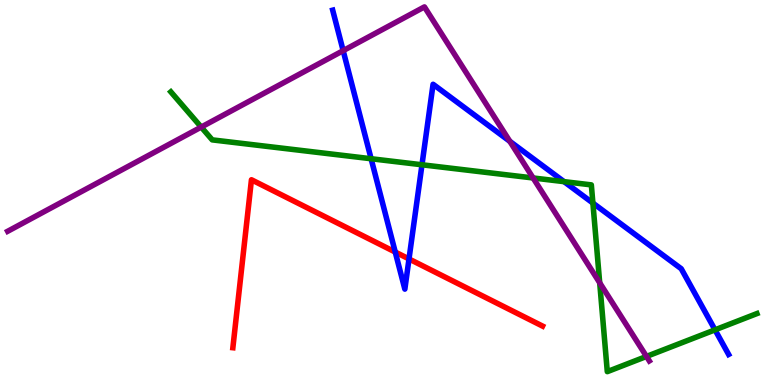[{'lines': ['blue', 'red'], 'intersections': [{'x': 5.1, 'y': 3.45}, {'x': 5.28, 'y': 3.27}]}, {'lines': ['green', 'red'], 'intersections': []}, {'lines': ['purple', 'red'], 'intersections': []}, {'lines': ['blue', 'green'], 'intersections': [{'x': 4.79, 'y': 5.88}, {'x': 5.44, 'y': 5.72}, {'x': 7.28, 'y': 5.28}, {'x': 7.65, 'y': 4.73}, {'x': 9.23, 'y': 1.43}]}, {'lines': ['blue', 'purple'], 'intersections': [{'x': 4.43, 'y': 8.68}, {'x': 6.58, 'y': 6.33}]}, {'lines': ['green', 'purple'], 'intersections': [{'x': 2.6, 'y': 6.7}, {'x': 6.88, 'y': 5.38}, {'x': 7.74, 'y': 2.65}, {'x': 8.34, 'y': 0.742}]}]